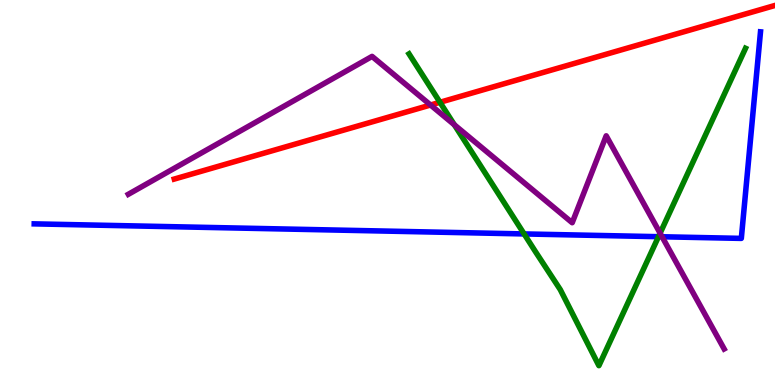[{'lines': ['blue', 'red'], 'intersections': []}, {'lines': ['green', 'red'], 'intersections': [{'x': 5.68, 'y': 7.34}]}, {'lines': ['purple', 'red'], 'intersections': [{'x': 5.56, 'y': 7.27}]}, {'lines': ['blue', 'green'], 'intersections': [{'x': 6.76, 'y': 3.92}, {'x': 8.5, 'y': 3.85}]}, {'lines': ['blue', 'purple'], 'intersections': [{'x': 8.54, 'y': 3.85}]}, {'lines': ['green', 'purple'], 'intersections': [{'x': 5.86, 'y': 6.76}, {'x': 8.52, 'y': 3.94}]}]